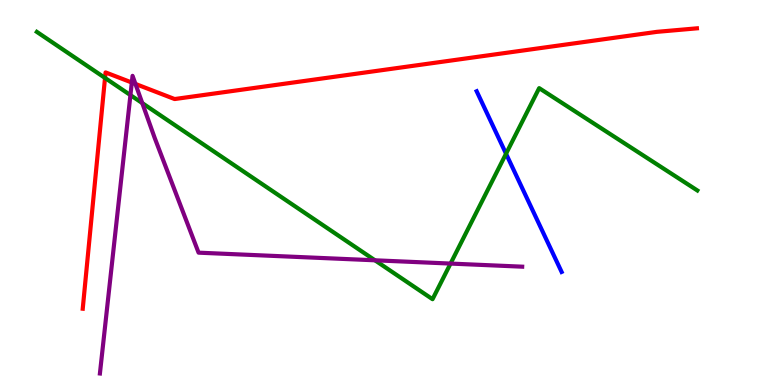[{'lines': ['blue', 'red'], 'intersections': []}, {'lines': ['green', 'red'], 'intersections': [{'x': 1.36, 'y': 7.98}]}, {'lines': ['purple', 'red'], 'intersections': [{'x': 1.7, 'y': 7.86}, {'x': 1.75, 'y': 7.82}]}, {'lines': ['blue', 'green'], 'intersections': [{'x': 6.53, 'y': 6.01}]}, {'lines': ['blue', 'purple'], 'intersections': []}, {'lines': ['green', 'purple'], 'intersections': [{'x': 1.68, 'y': 7.53}, {'x': 1.84, 'y': 7.32}, {'x': 4.84, 'y': 3.24}, {'x': 5.81, 'y': 3.15}]}]